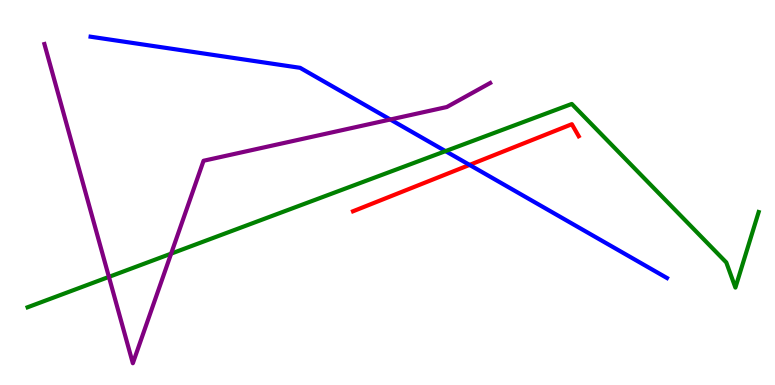[{'lines': ['blue', 'red'], 'intersections': [{'x': 6.06, 'y': 5.72}]}, {'lines': ['green', 'red'], 'intersections': []}, {'lines': ['purple', 'red'], 'intersections': []}, {'lines': ['blue', 'green'], 'intersections': [{'x': 5.75, 'y': 6.07}]}, {'lines': ['blue', 'purple'], 'intersections': [{'x': 5.04, 'y': 6.9}]}, {'lines': ['green', 'purple'], 'intersections': [{'x': 1.41, 'y': 2.81}, {'x': 2.21, 'y': 3.41}]}]